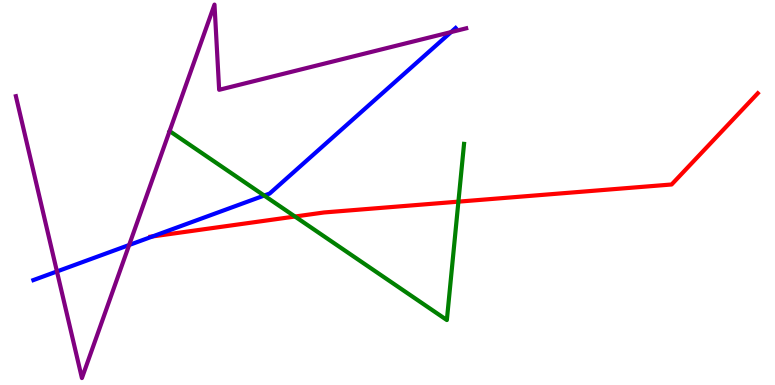[{'lines': ['blue', 'red'], 'intersections': [{'x': 1.97, 'y': 3.86}]}, {'lines': ['green', 'red'], 'intersections': [{'x': 3.81, 'y': 4.38}, {'x': 5.91, 'y': 4.76}]}, {'lines': ['purple', 'red'], 'intersections': []}, {'lines': ['blue', 'green'], 'intersections': [{'x': 3.41, 'y': 4.92}]}, {'lines': ['blue', 'purple'], 'intersections': [{'x': 0.735, 'y': 2.95}, {'x': 1.67, 'y': 3.64}, {'x': 5.82, 'y': 9.17}]}, {'lines': ['green', 'purple'], 'intersections': []}]